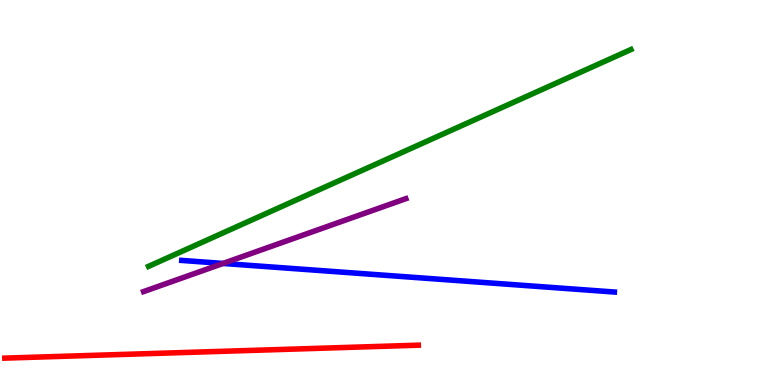[{'lines': ['blue', 'red'], 'intersections': []}, {'lines': ['green', 'red'], 'intersections': []}, {'lines': ['purple', 'red'], 'intersections': []}, {'lines': ['blue', 'green'], 'intersections': []}, {'lines': ['blue', 'purple'], 'intersections': [{'x': 2.88, 'y': 3.16}]}, {'lines': ['green', 'purple'], 'intersections': []}]